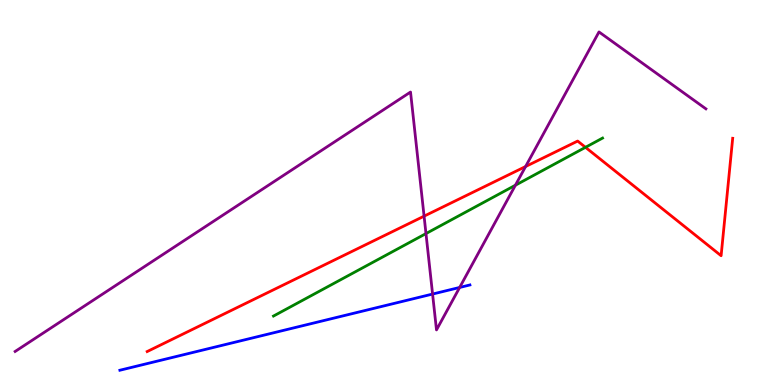[{'lines': ['blue', 'red'], 'intersections': []}, {'lines': ['green', 'red'], 'intersections': [{'x': 7.55, 'y': 6.17}]}, {'lines': ['purple', 'red'], 'intersections': [{'x': 5.47, 'y': 4.39}, {'x': 6.78, 'y': 5.67}]}, {'lines': ['blue', 'green'], 'intersections': []}, {'lines': ['blue', 'purple'], 'intersections': [{'x': 5.58, 'y': 2.36}, {'x': 5.93, 'y': 2.53}]}, {'lines': ['green', 'purple'], 'intersections': [{'x': 5.5, 'y': 3.93}, {'x': 6.65, 'y': 5.19}]}]